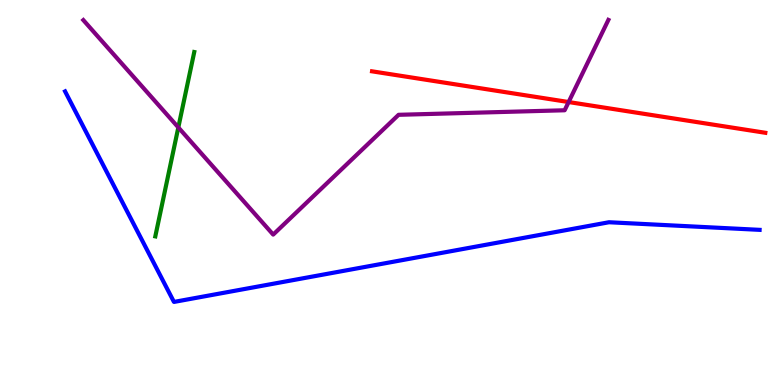[{'lines': ['blue', 'red'], 'intersections': []}, {'lines': ['green', 'red'], 'intersections': []}, {'lines': ['purple', 'red'], 'intersections': [{'x': 7.34, 'y': 7.35}]}, {'lines': ['blue', 'green'], 'intersections': []}, {'lines': ['blue', 'purple'], 'intersections': []}, {'lines': ['green', 'purple'], 'intersections': [{'x': 2.3, 'y': 6.69}]}]